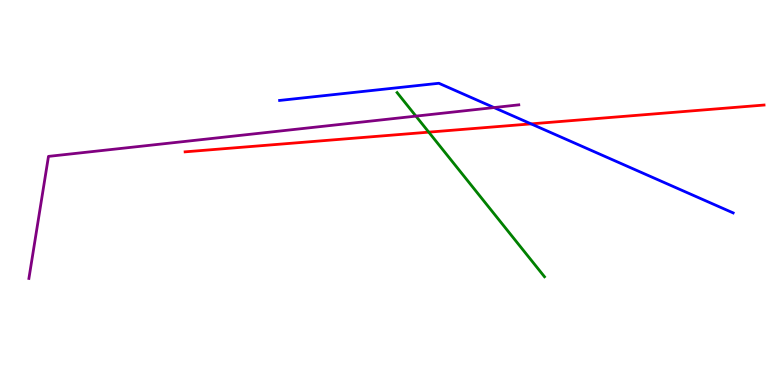[{'lines': ['blue', 'red'], 'intersections': [{'x': 6.85, 'y': 6.78}]}, {'lines': ['green', 'red'], 'intersections': [{'x': 5.53, 'y': 6.57}]}, {'lines': ['purple', 'red'], 'intersections': []}, {'lines': ['blue', 'green'], 'intersections': []}, {'lines': ['blue', 'purple'], 'intersections': [{'x': 6.37, 'y': 7.21}]}, {'lines': ['green', 'purple'], 'intersections': [{'x': 5.37, 'y': 6.98}]}]